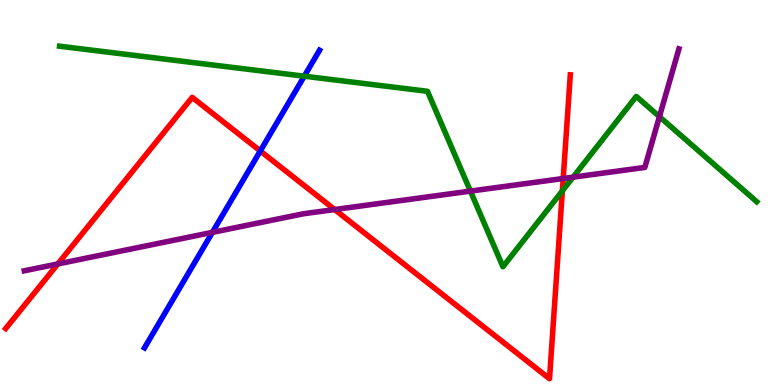[{'lines': ['blue', 'red'], 'intersections': [{'x': 3.36, 'y': 6.08}]}, {'lines': ['green', 'red'], 'intersections': [{'x': 7.26, 'y': 5.04}]}, {'lines': ['purple', 'red'], 'intersections': [{'x': 0.746, 'y': 3.14}, {'x': 4.32, 'y': 4.56}, {'x': 7.27, 'y': 5.36}]}, {'lines': ['blue', 'green'], 'intersections': [{'x': 3.93, 'y': 8.02}]}, {'lines': ['blue', 'purple'], 'intersections': [{'x': 2.74, 'y': 3.96}]}, {'lines': ['green', 'purple'], 'intersections': [{'x': 6.07, 'y': 5.04}, {'x': 7.39, 'y': 5.4}, {'x': 8.51, 'y': 6.97}]}]